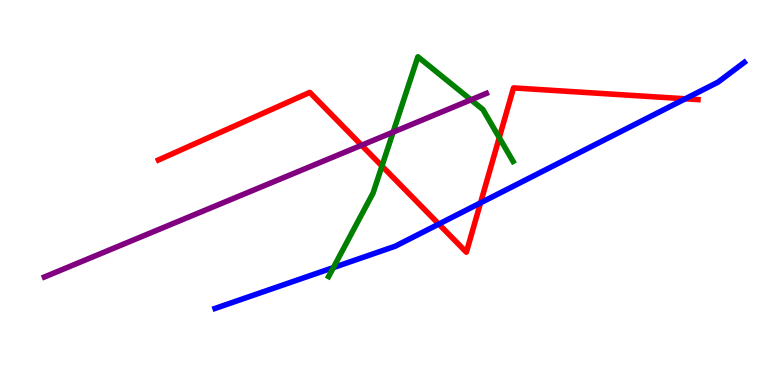[{'lines': ['blue', 'red'], 'intersections': [{'x': 5.66, 'y': 4.18}, {'x': 6.2, 'y': 4.73}, {'x': 8.84, 'y': 7.43}]}, {'lines': ['green', 'red'], 'intersections': [{'x': 4.93, 'y': 5.69}, {'x': 6.44, 'y': 6.42}]}, {'lines': ['purple', 'red'], 'intersections': [{'x': 4.67, 'y': 6.23}]}, {'lines': ['blue', 'green'], 'intersections': [{'x': 4.3, 'y': 3.05}]}, {'lines': ['blue', 'purple'], 'intersections': []}, {'lines': ['green', 'purple'], 'intersections': [{'x': 5.07, 'y': 6.57}, {'x': 6.08, 'y': 7.41}]}]